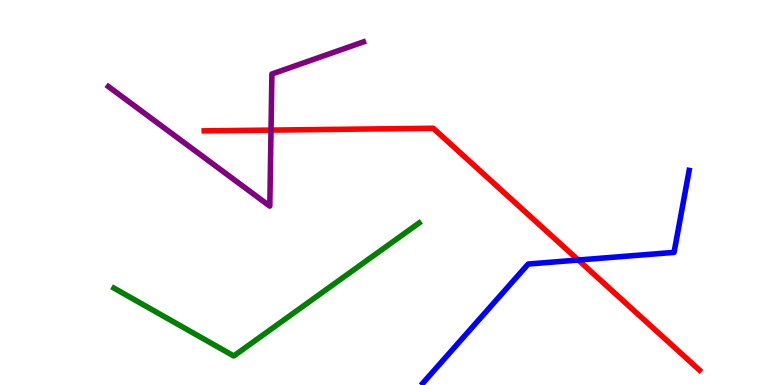[{'lines': ['blue', 'red'], 'intersections': [{'x': 7.46, 'y': 3.25}]}, {'lines': ['green', 'red'], 'intersections': []}, {'lines': ['purple', 'red'], 'intersections': [{'x': 3.5, 'y': 6.62}]}, {'lines': ['blue', 'green'], 'intersections': []}, {'lines': ['blue', 'purple'], 'intersections': []}, {'lines': ['green', 'purple'], 'intersections': []}]